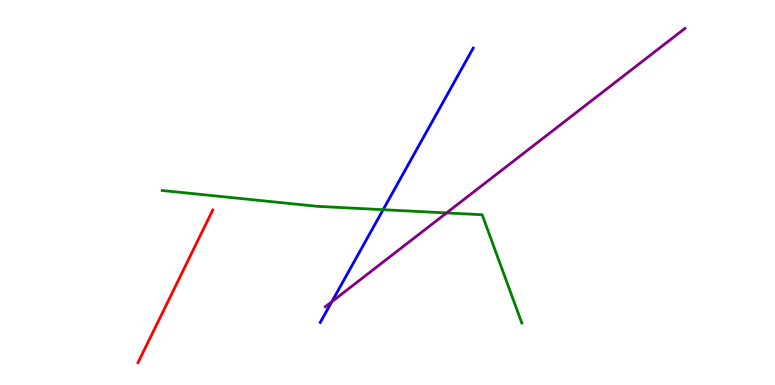[{'lines': ['blue', 'red'], 'intersections': []}, {'lines': ['green', 'red'], 'intersections': []}, {'lines': ['purple', 'red'], 'intersections': []}, {'lines': ['blue', 'green'], 'intersections': [{'x': 4.94, 'y': 4.55}]}, {'lines': ['blue', 'purple'], 'intersections': [{'x': 4.28, 'y': 2.16}]}, {'lines': ['green', 'purple'], 'intersections': [{'x': 5.76, 'y': 4.47}]}]